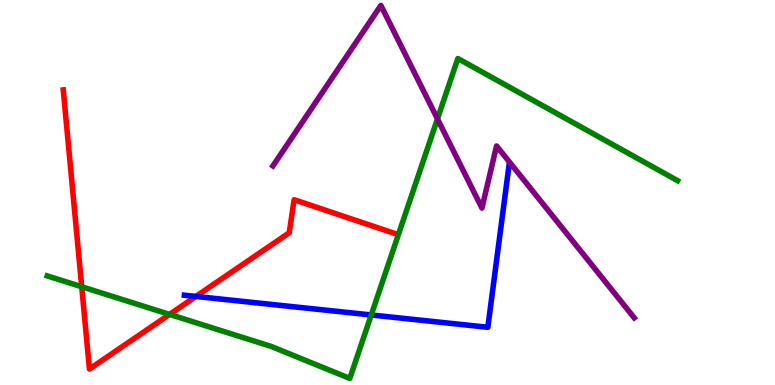[{'lines': ['blue', 'red'], 'intersections': [{'x': 2.53, 'y': 2.3}]}, {'lines': ['green', 'red'], 'intersections': [{'x': 1.05, 'y': 2.55}, {'x': 2.19, 'y': 1.83}]}, {'lines': ['purple', 'red'], 'intersections': []}, {'lines': ['blue', 'green'], 'intersections': [{'x': 4.79, 'y': 1.82}]}, {'lines': ['blue', 'purple'], 'intersections': []}, {'lines': ['green', 'purple'], 'intersections': [{'x': 5.64, 'y': 6.91}]}]